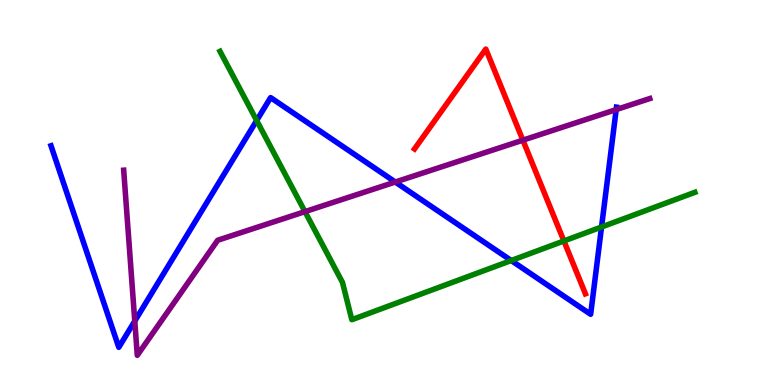[{'lines': ['blue', 'red'], 'intersections': []}, {'lines': ['green', 'red'], 'intersections': [{'x': 7.28, 'y': 3.74}]}, {'lines': ['purple', 'red'], 'intersections': [{'x': 6.75, 'y': 6.36}]}, {'lines': ['blue', 'green'], 'intersections': [{'x': 3.31, 'y': 6.87}, {'x': 6.6, 'y': 3.23}, {'x': 7.76, 'y': 4.1}]}, {'lines': ['blue', 'purple'], 'intersections': [{'x': 1.74, 'y': 1.66}, {'x': 5.1, 'y': 5.27}, {'x': 7.95, 'y': 7.15}]}, {'lines': ['green', 'purple'], 'intersections': [{'x': 3.94, 'y': 4.5}]}]